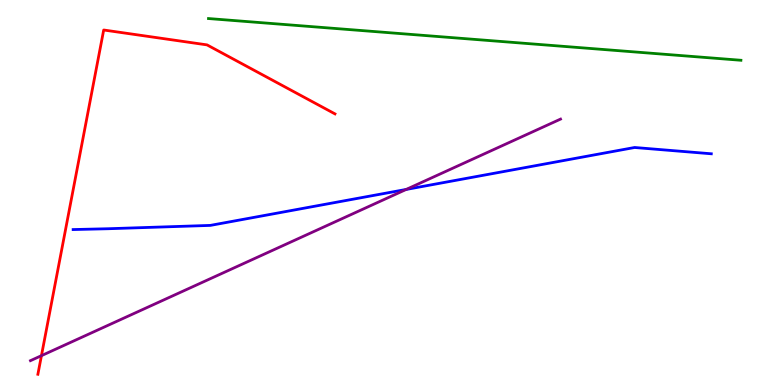[{'lines': ['blue', 'red'], 'intersections': []}, {'lines': ['green', 'red'], 'intersections': []}, {'lines': ['purple', 'red'], 'intersections': [{'x': 0.535, 'y': 0.762}]}, {'lines': ['blue', 'green'], 'intersections': []}, {'lines': ['blue', 'purple'], 'intersections': [{'x': 5.24, 'y': 5.08}]}, {'lines': ['green', 'purple'], 'intersections': []}]